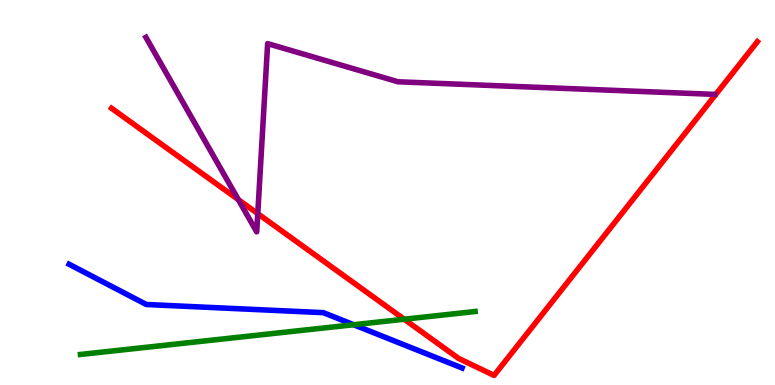[{'lines': ['blue', 'red'], 'intersections': []}, {'lines': ['green', 'red'], 'intersections': [{'x': 5.22, 'y': 1.71}]}, {'lines': ['purple', 'red'], 'intersections': [{'x': 3.08, 'y': 4.81}, {'x': 3.33, 'y': 4.45}]}, {'lines': ['blue', 'green'], 'intersections': [{'x': 4.56, 'y': 1.57}]}, {'lines': ['blue', 'purple'], 'intersections': []}, {'lines': ['green', 'purple'], 'intersections': []}]